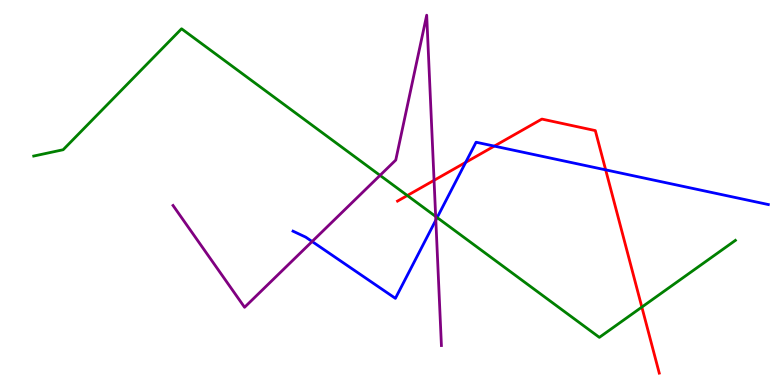[{'lines': ['blue', 'red'], 'intersections': [{'x': 6.01, 'y': 5.78}, {'x': 6.38, 'y': 6.2}, {'x': 7.82, 'y': 5.59}]}, {'lines': ['green', 'red'], 'intersections': [{'x': 5.26, 'y': 4.92}, {'x': 8.28, 'y': 2.02}]}, {'lines': ['purple', 'red'], 'intersections': [{'x': 5.6, 'y': 5.32}]}, {'lines': ['blue', 'green'], 'intersections': [{'x': 5.64, 'y': 4.35}]}, {'lines': ['blue', 'purple'], 'intersections': [{'x': 4.03, 'y': 3.73}, {'x': 5.62, 'y': 4.28}]}, {'lines': ['green', 'purple'], 'intersections': [{'x': 4.9, 'y': 5.44}, {'x': 5.62, 'y': 4.38}]}]